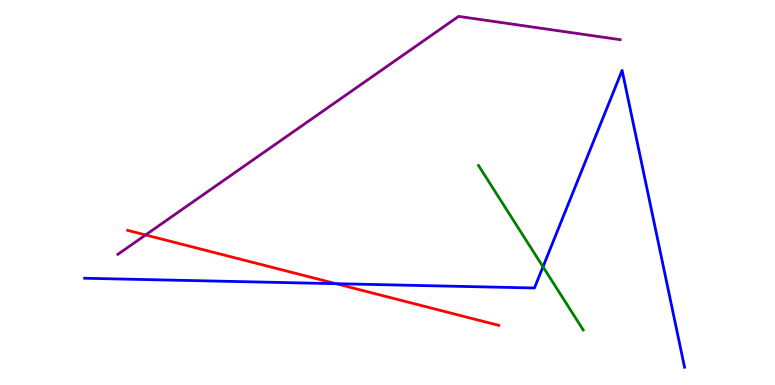[{'lines': ['blue', 'red'], 'intersections': [{'x': 4.34, 'y': 2.63}]}, {'lines': ['green', 'red'], 'intersections': []}, {'lines': ['purple', 'red'], 'intersections': [{'x': 1.88, 'y': 3.9}]}, {'lines': ['blue', 'green'], 'intersections': [{'x': 7.01, 'y': 3.07}]}, {'lines': ['blue', 'purple'], 'intersections': []}, {'lines': ['green', 'purple'], 'intersections': []}]